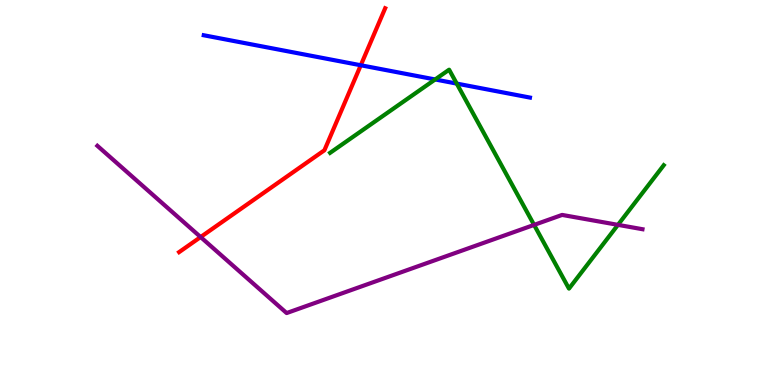[{'lines': ['blue', 'red'], 'intersections': [{'x': 4.66, 'y': 8.3}]}, {'lines': ['green', 'red'], 'intersections': []}, {'lines': ['purple', 'red'], 'intersections': [{'x': 2.59, 'y': 3.84}]}, {'lines': ['blue', 'green'], 'intersections': [{'x': 5.61, 'y': 7.94}, {'x': 5.89, 'y': 7.83}]}, {'lines': ['blue', 'purple'], 'intersections': []}, {'lines': ['green', 'purple'], 'intersections': [{'x': 6.89, 'y': 4.16}, {'x': 7.97, 'y': 4.16}]}]